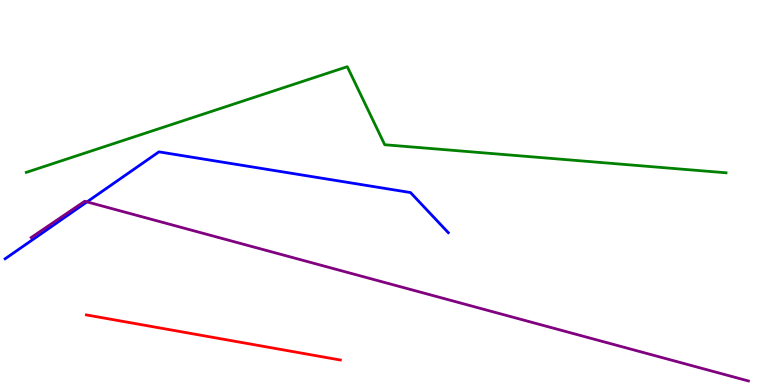[{'lines': ['blue', 'red'], 'intersections': []}, {'lines': ['green', 'red'], 'intersections': []}, {'lines': ['purple', 'red'], 'intersections': []}, {'lines': ['blue', 'green'], 'intersections': []}, {'lines': ['blue', 'purple'], 'intersections': [{'x': 1.12, 'y': 4.76}]}, {'lines': ['green', 'purple'], 'intersections': []}]